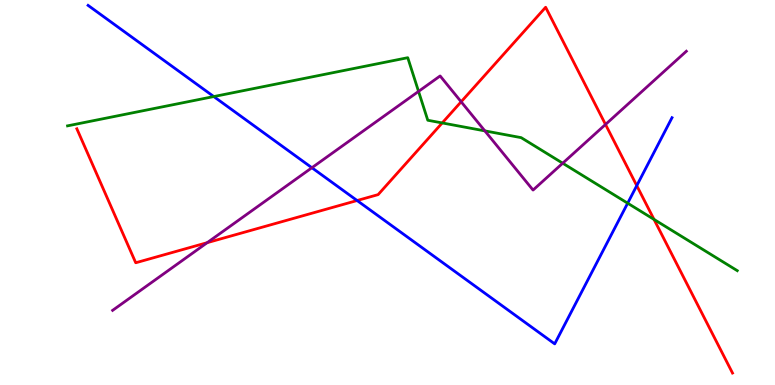[{'lines': ['blue', 'red'], 'intersections': [{'x': 4.61, 'y': 4.79}, {'x': 8.22, 'y': 5.18}]}, {'lines': ['green', 'red'], 'intersections': [{'x': 5.71, 'y': 6.81}, {'x': 8.44, 'y': 4.3}]}, {'lines': ['purple', 'red'], 'intersections': [{'x': 2.67, 'y': 3.7}, {'x': 5.95, 'y': 7.36}, {'x': 7.81, 'y': 6.77}]}, {'lines': ['blue', 'green'], 'intersections': [{'x': 2.76, 'y': 7.49}, {'x': 8.1, 'y': 4.72}]}, {'lines': ['blue', 'purple'], 'intersections': [{'x': 4.02, 'y': 5.64}]}, {'lines': ['green', 'purple'], 'intersections': [{'x': 5.4, 'y': 7.63}, {'x': 6.26, 'y': 6.6}, {'x': 7.26, 'y': 5.76}]}]